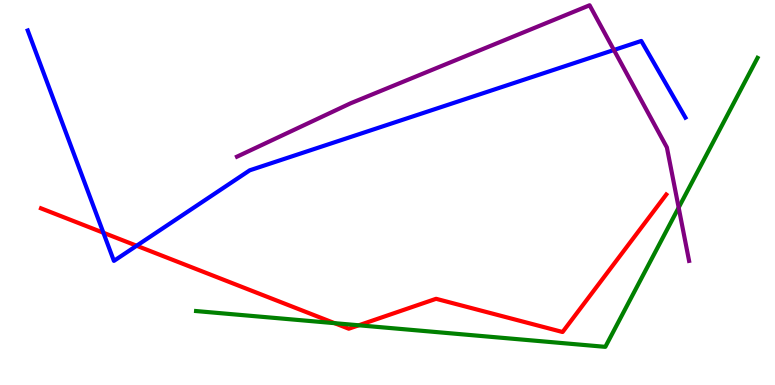[{'lines': ['blue', 'red'], 'intersections': [{'x': 1.33, 'y': 3.96}, {'x': 1.76, 'y': 3.62}]}, {'lines': ['green', 'red'], 'intersections': [{'x': 4.32, 'y': 1.61}, {'x': 4.63, 'y': 1.55}]}, {'lines': ['purple', 'red'], 'intersections': []}, {'lines': ['blue', 'green'], 'intersections': []}, {'lines': ['blue', 'purple'], 'intersections': [{'x': 7.92, 'y': 8.7}]}, {'lines': ['green', 'purple'], 'intersections': [{'x': 8.76, 'y': 4.61}]}]